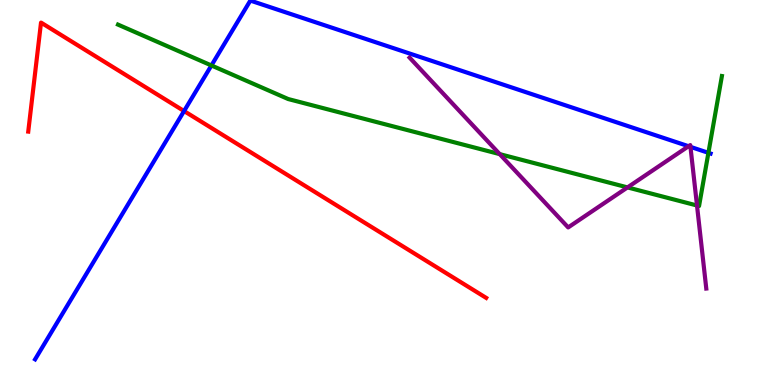[{'lines': ['blue', 'red'], 'intersections': [{'x': 2.38, 'y': 7.12}]}, {'lines': ['green', 'red'], 'intersections': []}, {'lines': ['purple', 'red'], 'intersections': []}, {'lines': ['blue', 'green'], 'intersections': [{'x': 2.73, 'y': 8.3}, {'x': 9.14, 'y': 6.03}]}, {'lines': ['blue', 'purple'], 'intersections': [{'x': 8.88, 'y': 6.2}, {'x': 8.91, 'y': 6.19}]}, {'lines': ['green', 'purple'], 'intersections': [{'x': 6.45, 'y': 6.0}, {'x': 8.1, 'y': 5.13}, {'x': 8.99, 'y': 4.66}]}]